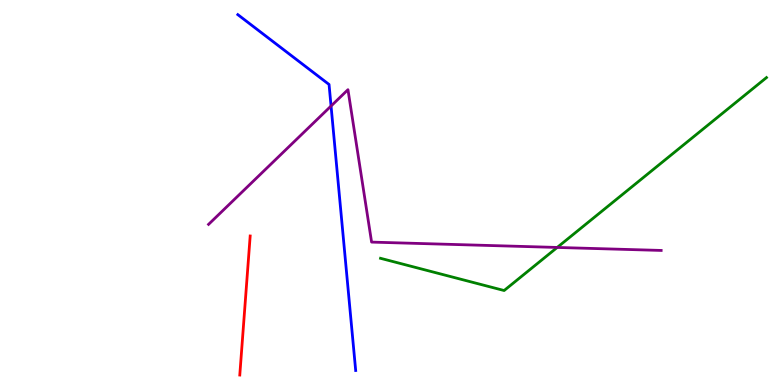[{'lines': ['blue', 'red'], 'intersections': []}, {'lines': ['green', 'red'], 'intersections': []}, {'lines': ['purple', 'red'], 'intersections': []}, {'lines': ['blue', 'green'], 'intersections': []}, {'lines': ['blue', 'purple'], 'intersections': [{'x': 4.27, 'y': 7.25}]}, {'lines': ['green', 'purple'], 'intersections': [{'x': 7.19, 'y': 3.57}]}]